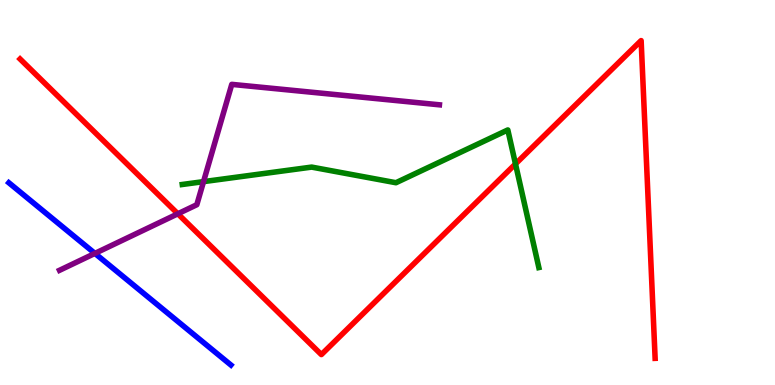[{'lines': ['blue', 'red'], 'intersections': []}, {'lines': ['green', 'red'], 'intersections': [{'x': 6.65, 'y': 5.74}]}, {'lines': ['purple', 'red'], 'intersections': [{'x': 2.29, 'y': 4.45}]}, {'lines': ['blue', 'green'], 'intersections': []}, {'lines': ['blue', 'purple'], 'intersections': [{'x': 1.22, 'y': 3.42}]}, {'lines': ['green', 'purple'], 'intersections': [{'x': 2.63, 'y': 5.28}]}]